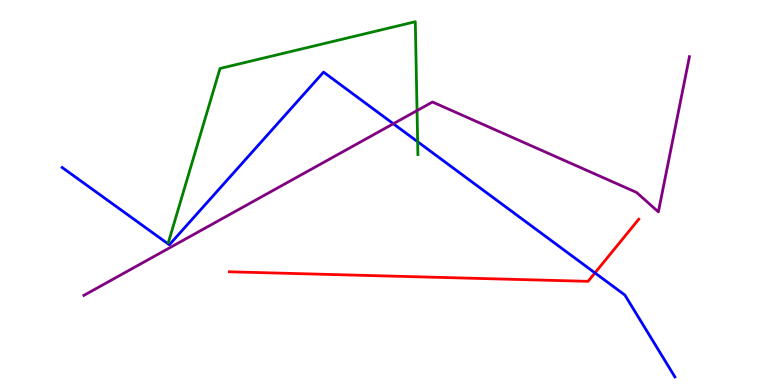[{'lines': ['blue', 'red'], 'intersections': [{'x': 7.68, 'y': 2.91}]}, {'lines': ['green', 'red'], 'intersections': []}, {'lines': ['purple', 'red'], 'intersections': []}, {'lines': ['blue', 'green'], 'intersections': [{'x': 5.39, 'y': 6.32}]}, {'lines': ['blue', 'purple'], 'intersections': [{'x': 5.08, 'y': 6.79}]}, {'lines': ['green', 'purple'], 'intersections': [{'x': 5.38, 'y': 7.13}]}]